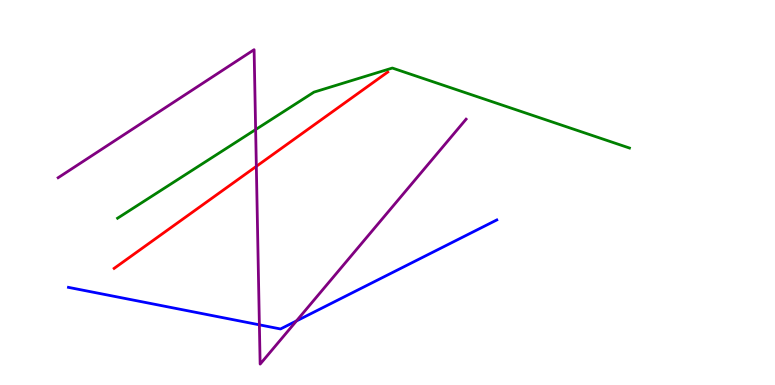[{'lines': ['blue', 'red'], 'intersections': []}, {'lines': ['green', 'red'], 'intersections': []}, {'lines': ['purple', 'red'], 'intersections': [{'x': 3.31, 'y': 5.68}]}, {'lines': ['blue', 'green'], 'intersections': []}, {'lines': ['blue', 'purple'], 'intersections': [{'x': 3.35, 'y': 1.56}, {'x': 3.83, 'y': 1.66}]}, {'lines': ['green', 'purple'], 'intersections': [{'x': 3.3, 'y': 6.63}]}]